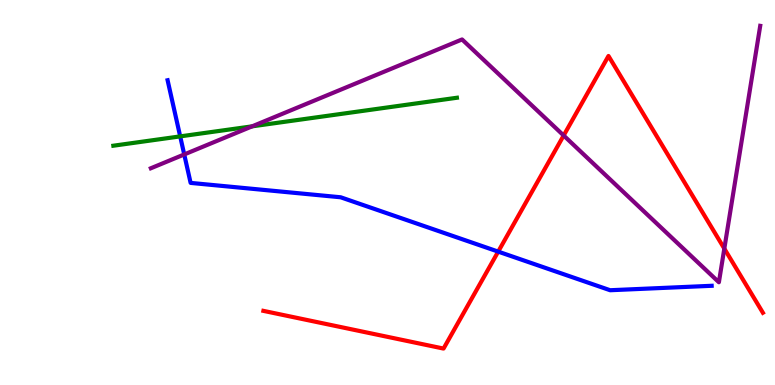[{'lines': ['blue', 'red'], 'intersections': [{'x': 6.43, 'y': 3.46}]}, {'lines': ['green', 'red'], 'intersections': []}, {'lines': ['purple', 'red'], 'intersections': [{'x': 7.27, 'y': 6.48}, {'x': 9.35, 'y': 3.54}]}, {'lines': ['blue', 'green'], 'intersections': [{'x': 2.33, 'y': 6.46}]}, {'lines': ['blue', 'purple'], 'intersections': [{'x': 2.38, 'y': 5.99}]}, {'lines': ['green', 'purple'], 'intersections': [{'x': 3.25, 'y': 6.72}]}]